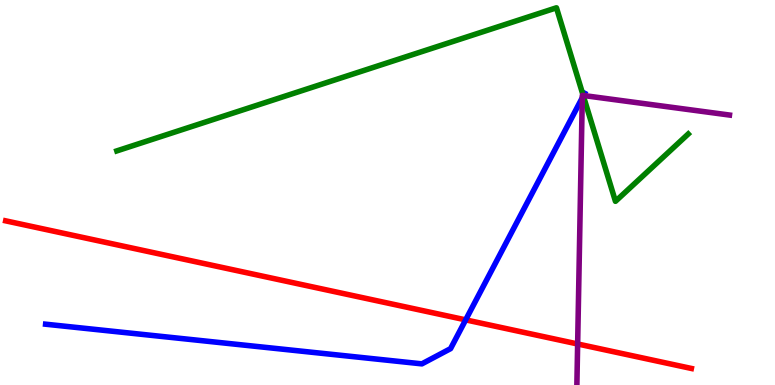[{'lines': ['blue', 'red'], 'intersections': [{'x': 6.01, 'y': 1.69}]}, {'lines': ['green', 'red'], 'intersections': []}, {'lines': ['purple', 'red'], 'intersections': [{'x': 7.45, 'y': 1.07}]}, {'lines': ['blue', 'green'], 'intersections': [{'x': 7.53, 'y': 7.51}]}, {'lines': ['blue', 'purple'], 'intersections': [{'x': 7.51, 'y': 7.46}, {'x': 7.53, 'y': 7.52}]}, {'lines': ['green', 'purple'], 'intersections': [{'x': 7.52, 'y': 7.52}]}]